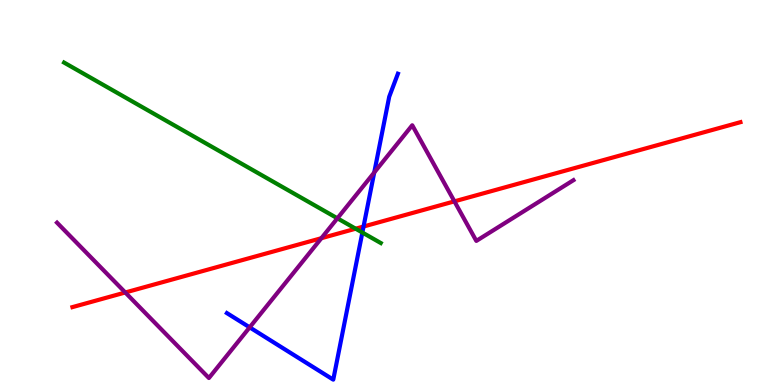[{'lines': ['blue', 'red'], 'intersections': [{'x': 4.69, 'y': 4.12}]}, {'lines': ['green', 'red'], 'intersections': [{'x': 4.59, 'y': 4.06}]}, {'lines': ['purple', 'red'], 'intersections': [{'x': 1.62, 'y': 2.4}, {'x': 4.15, 'y': 3.81}, {'x': 5.86, 'y': 4.77}]}, {'lines': ['blue', 'green'], 'intersections': [{'x': 4.68, 'y': 3.96}]}, {'lines': ['blue', 'purple'], 'intersections': [{'x': 3.22, 'y': 1.5}, {'x': 4.83, 'y': 5.52}]}, {'lines': ['green', 'purple'], 'intersections': [{'x': 4.35, 'y': 4.33}]}]